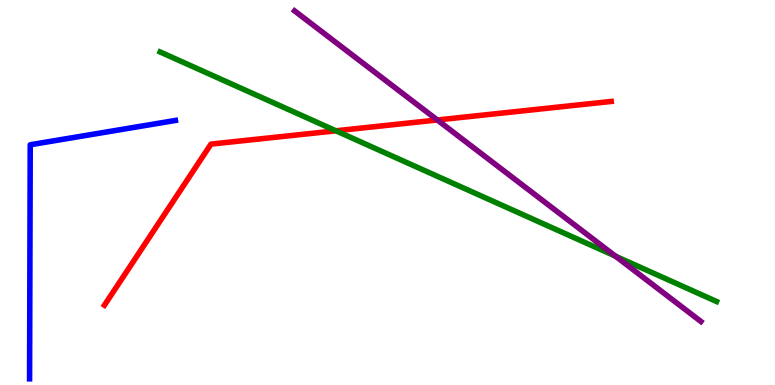[{'lines': ['blue', 'red'], 'intersections': []}, {'lines': ['green', 'red'], 'intersections': [{'x': 4.33, 'y': 6.6}]}, {'lines': ['purple', 'red'], 'intersections': [{'x': 5.64, 'y': 6.88}]}, {'lines': ['blue', 'green'], 'intersections': []}, {'lines': ['blue', 'purple'], 'intersections': []}, {'lines': ['green', 'purple'], 'intersections': [{'x': 7.94, 'y': 3.35}]}]